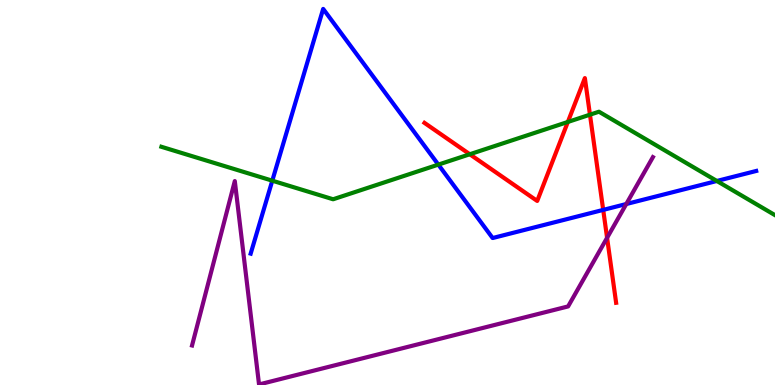[{'lines': ['blue', 'red'], 'intersections': [{'x': 7.78, 'y': 4.55}]}, {'lines': ['green', 'red'], 'intersections': [{'x': 6.06, 'y': 5.99}, {'x': 7.33, 'y': 6.83}, {'x': 7.61, 'y': 7.02}]}, {'lines': ['purple', 'red'], 'intersections': [{'x': 7.83, 'y': 3.82}]}, {'lines': ['blue', 'green'], 'intersections': [{'x': 3.51, 'y': 5.31}, {'x': 5.66, 'y': 5.72}, {'x': 9.25, 'y': 5.3}]}, {'lines': ['blue', 'purple'], 'intersections': [{'x': 8.08, 'y': 4.7}]}, {'lines': ['green', 'purple'], 'intersections': []}]